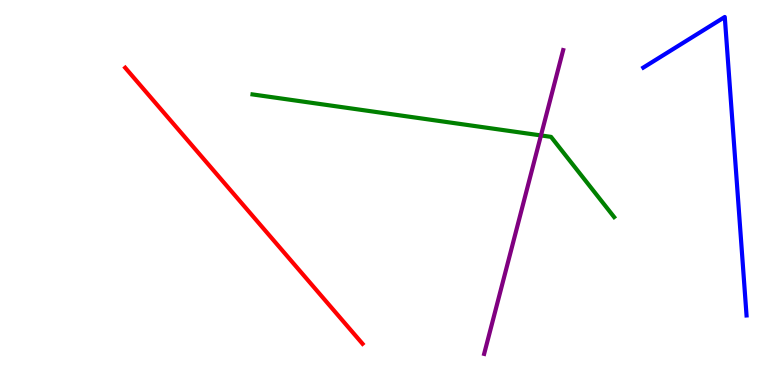[{'lines': ['blue', 'red'], 'intersections': []}, {'lines': ['green', 'red'], 'intersections': []}, {'lines': ['purple', 'red'], 'intersections': []}, {'lines': ['blue', 'green'], 'intersections': []}, {'lines': ['blue', 'purple'], 'intersections': []}, {'lines': ['green', 'purple'], 'intersections': [{'x': 6.98, 'y': 6.48}]}]